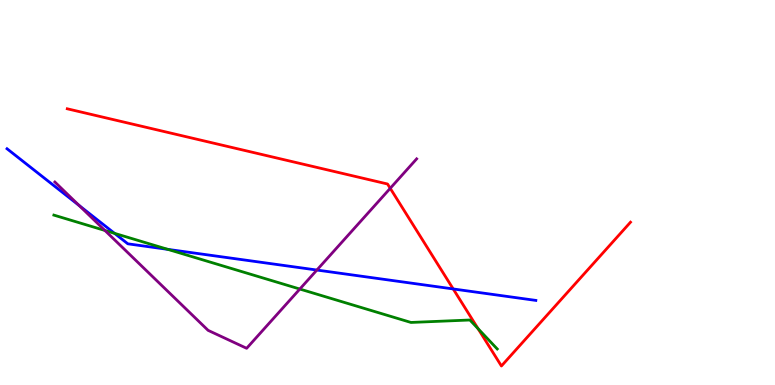[{'lines': ['blue', 'red'], 'intersections': [{'x': 5.85, 'y': 2.49}]}, {'lines': ['green', 'red'], 'intersections': [{'x': 6.17, 'y': 1.46}]}, {'lines': ['purple', 'red'], 'intersections': [{'x': 5.04, 'y': 5.11}]}, {'lines': ['blue', 'green'], 'intersections': [{'x': 1.48, 'y': 3.94}, {'x': 2.17, 'y': 3.52}]}, {'lines': ['blue', 'purple'], 'intersections': [{'x': 1.02, 'y': 4.66}, {'x': 4.09, 'y': 2.99}]}, {'lines': ['green', 'purple'], 'intersections': [{'x': 1.35, 'y': 4.01}, {'x': 3.87, 'y': 2.49}]}]